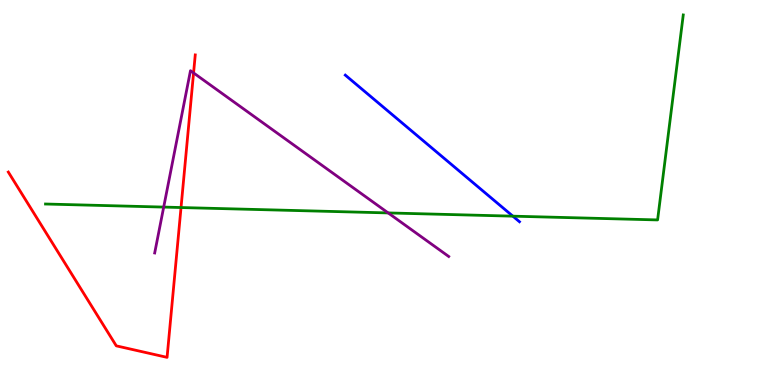[{'lines': ['blue', 'red'], 'intersections': []}, {'lines': ['green', 'red'], 'intersections': [{'x': 2.34, 'y': 4.61}]}, {'lines': ['purple', 'red'], 'intersections': [{'x': 2.5, 'y': 8.11}]}, {'lines': ['blue', 'green'], 'intersections': [{'x': 6.62, 'y': 4.39}]}, {'lines': ['blue', 'purple'], 'intersections': []}, {'lines': ['green', 'purple'], 'intersections': [{'x': 2.11, 'y': 4.62}, {'x': 5.01, 'y': 4.47}]}]